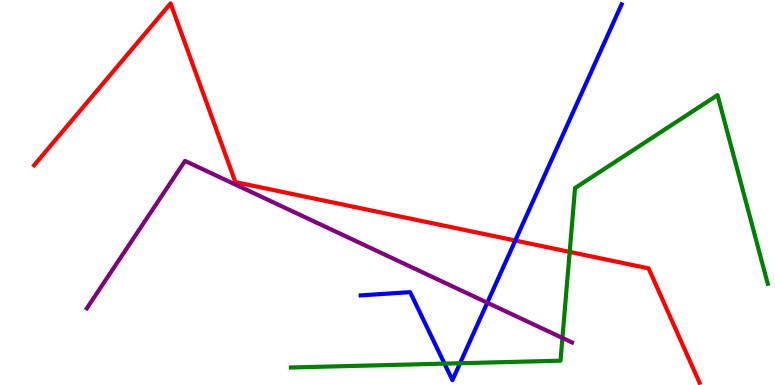[{'lines': ['blue', 'red'], 'intersections': [{'x': 6.65, 'y': 3.75}]}, {'lines': ['green', 'red'], 'intersections': [{'x': 7.35, 'y': 3.46}]}, {'lines': ['purple', 'red'], 'intersections': []}, {'lines': ['blue', 'green'], 'intersections': [{'x': 5.74, 'y': 0.555}, {'x': 5.94, 'y': 0.565}]}, {'lines': ['blue', 'purple'], 'intersections': [{'x': 6.29, 'y': 2.14}]}, {'lines': ['green', 'purple'], 'intersections': [{'x': 7.26, 'y': 1.22}]}]